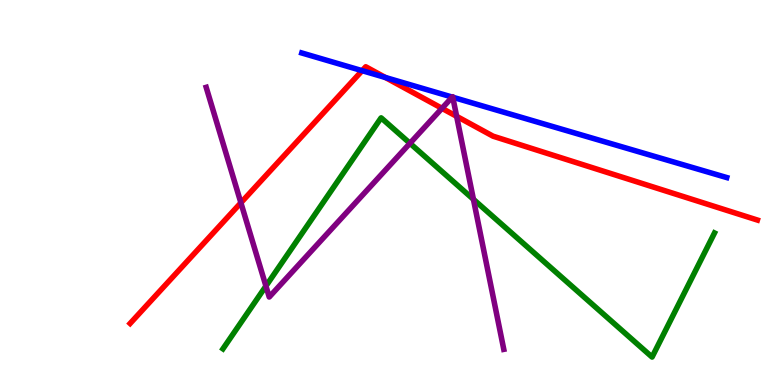[{'lines': ['blue', 'red'], 'intersections': [{'x': 4.67, 'y': 8.16}, {'x': 4.97, 'y': 7.99}]}, {'lines': ['green', 'red'], 'intersections': []}, {'lines': ['purple', 'red'], 'intersections': [{'x': 3.11, 'y': 4.73}, {'x': 5.7, 'y': 7.19}, {'x': 5.89, 'y': 6.98}]}, {'lines': ['blue', 'green'], 'intersections': []}, {'lines': ['blue', 'purple'], 'intersections': [{'x': 5.84, 'y': 7.48}, {'x': 5.84, 'y': 7.47}]}, {'lines': ['green', 'purple'], 'intersections': [{'x': 3.43, 'y': 2.57}, {'x': 5.29, 'y': 6.28}, {'x': 6.11, 'y': 4.82}]}]